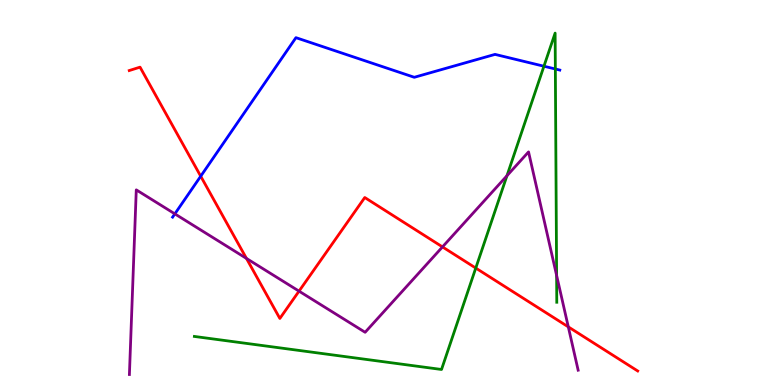[{'lines': ['blue', 'red'], 'intersections': [{'x': 2.59, 'y': 5.42}]}, {'lines': ['green', 'red'], 'intersections': [{'x': 6.14, 'y': 3.04}]}, {'lines': ['purple', 'red'], 'intersections': [{'x': 3.18, 'y': 3.29}, {'x': 3.86, 'y': 2.44}, {'x': 5.71, 'y': 3.59}, {'x': 7.33, 'y': 1.51}]}, {'lines': ['blue', 'green'], 'intersections': [{'x': 7.02, 'y': 8.28}, {'x': 7.17, 'y': 8.21}]}, {'lines': ['blue', 'purple'], 'intersections': [{'x': 2.26, 'y': 4.44}]}, {'lines': ['green', 'purple'], 'intersections': [{'x': 6.54, 'y': 5.44}, {'x': 7.18, 'y': 2.85}]}]